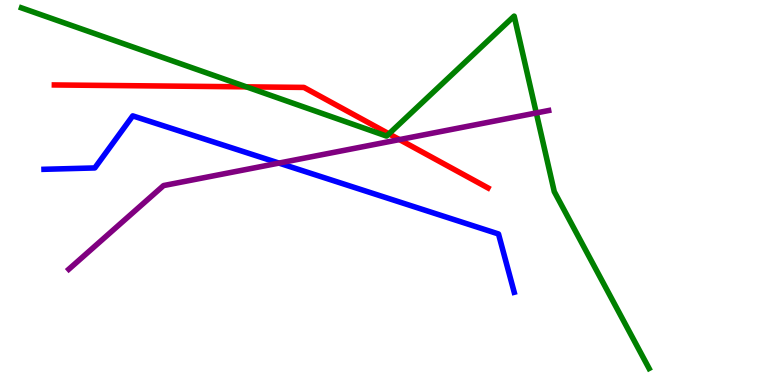[{'lines': ['blue', 'red'], 'intersections': []}, {'lines': ['green', 'red'], 'intersections': [{'x': 3.18, 'y': 7.74}, {'x': 5.02, 'y': 6.52}]}, {'lines': ['purple', 'red'], 'intersections': [{'x': 5.15, 'y': 6.37}]}, {'lines': ['blue', 'green'], 'intersections': []}, {'lines': ['blue', 'purple'], 'intersections': [{'x': 3.6, 'y': 5.76}]}, {'lines': ['green', 'purple'], 'intersections': [{'x': 6.92, 'y': 7.07}]}]